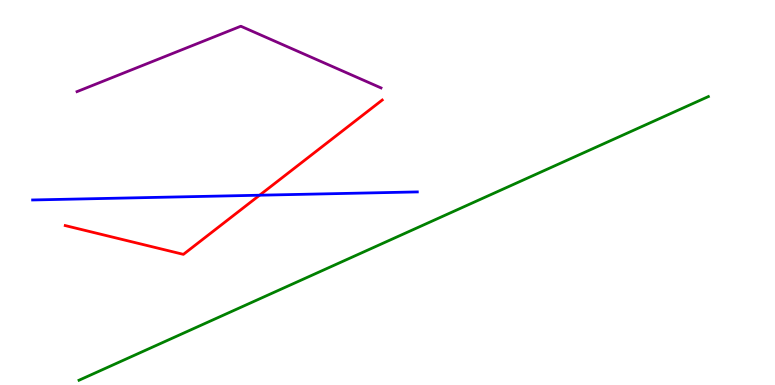[{'lines': ['blue', 'red'], 'intersections': [{'x': 3.35, 'y': 4.93}]}, {'lines': ['green', 'red'], 'intersections': []}, {'lines': ['purple', 'red'], 'intersections': []}, {'lines': ['blue', 'green'], 'intersections': []}, {'lines': ['blue', 'purple'], 'intersections': []}, {'lines': ['green', 'purple'], 'intersections': []}]